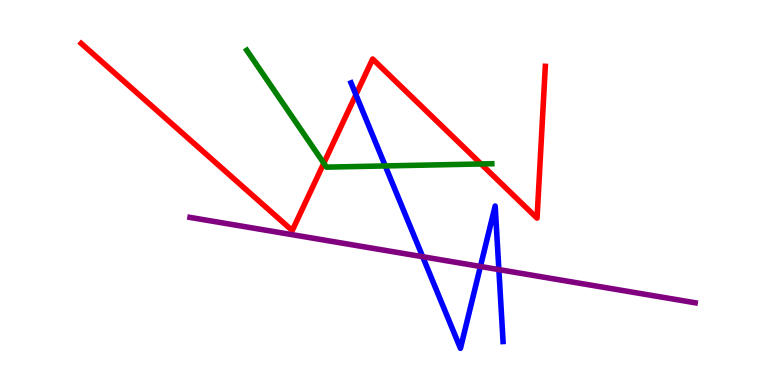[{'lines': ['blue', 'red'], 'intersections': [{'x': 4.59, 'y': 7.54}]}, {'lines': ['green', 'red'], 'intersections': [{'x': 4.18, 'y': 5.76}, {'x': 6.21, 'y': 5.74}]}, {'lines': ['purple', 'red'], 'intersections': []}, {'lines': ['blue', 'green'], 'intersections': [{'x': 4.97, 'y': 5.69}]}, {'lines': ['blue', 'purple'], 'intersections': [{'x': 5.45, 'y': 3.33}, {'x': 6.2, 'y': 3.08}, {'x': 6.44, 'y': 3.0}]}, {'lines': ['green', 'purple'], 'intersections': []}]